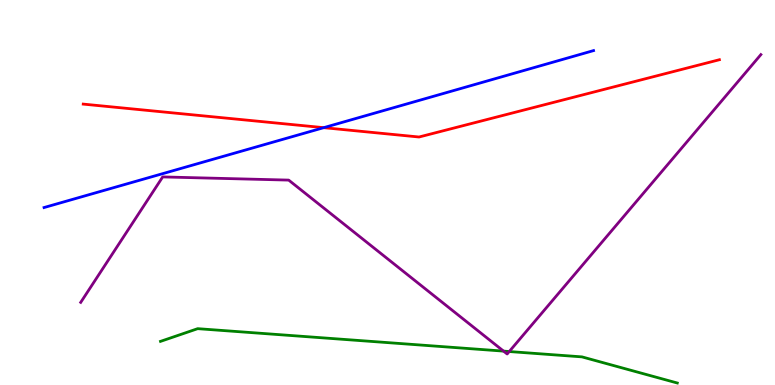[{'lines': ['blue', 'red'], 'intersections': [{'x': 4.18, 'y': 6.68}]}, {'lines': ['green', 'red'], 'intersections': []}, {'lines': ['purple', 'red'], 'intersections': []}, {'lines': ['blue', 'green'], 'intersections': []}, {'lines': ['blue', 'purple'], 'intersections': []}, {'lines': ['green', 'purple'], 'intersections': [{'x': 6.5, 'y': 0.88}, {'x': 6.57, 'y': 0.869}]}]